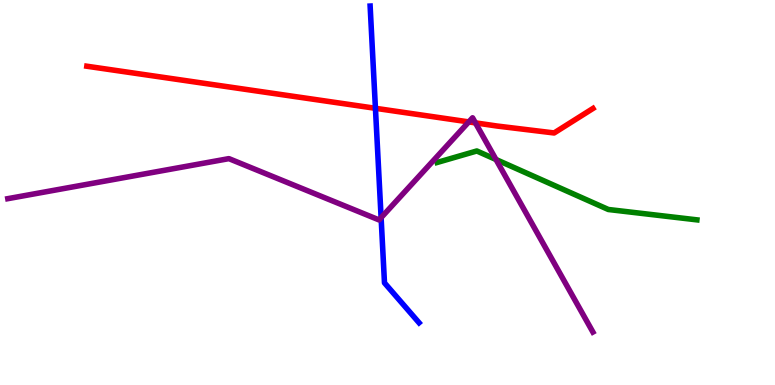[{'lines': ['blue', 'red'], 'intersections': [{'x': 4.84, 'y': 7.19}]}, {'lines': ['green', 'red'], 'intersections': []}, {'lines': ['purple', 'red'], 'intersections': [{'x': 6.05, 'y': 6.83}, {'x': 6.13, 'y': 6.81}]}, {'lines': ['blue', 'green'], 'intersections': []}, {'lines': ['blue', 'purple'], 'intersections': [{'x': 4.92, 'y': 4.35}]}, {'lines': ['green', 'purple'], 'intersections': [{'x': 6.4, 'y': 5.86}]}]